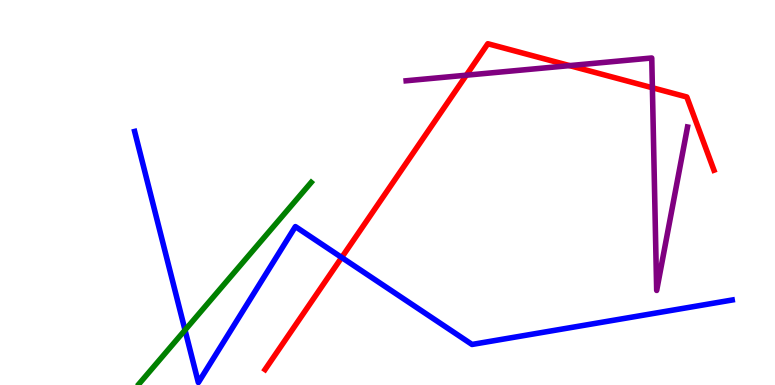[{'lines': ['blue', 'red'], 'intersections': [{'x': 4.41, 'y': 3.31}]}, {'lines': ['green', 'red'], 'intersections': []}, {'lines': ['purple', 'red'], 'intersections': [{'x': 6.02, 'y': 8.05}, {'x': 7.35, 'y': 8.3}, {'x': 8.42, 'y': 7.72}]}, {'lines': ['blue', 'green'], 'intersections': [{'x': 2.39, 'y': 1.43}]}, {'lines': ['blue', 'purple'], 'intersections': []}, {'lines': ['green', 'purple'], 'intersections': []}]